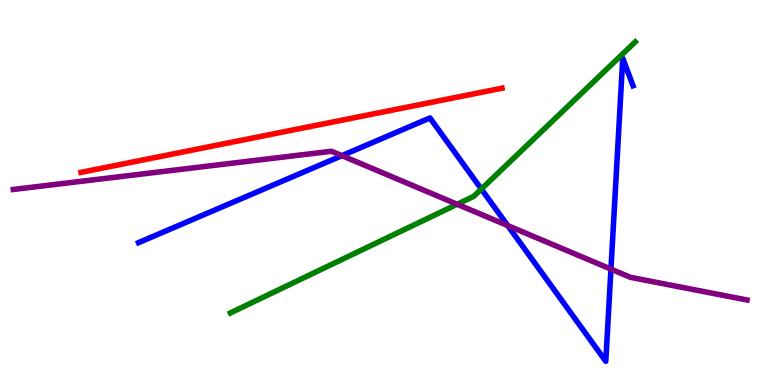[{'lines': ['blue', 'red'], 'intersections': []}, {'lines': ['green', 'red'], 'intersections': []}, {'lines': ['purple', 'red'], 'intersections': []}, {'lines': ['blue', 'green'], 'intersections': [{'x': 6.21, 'y': 5.09}]}, {'lines': ['blue', 'purple'], 'intersections': [{'x': 4.41, 'y': 5.96}, {'x': 6.55, 'y': 4.14}, {'x': 7.88, 'y': 3.01}]}, {'lines': ['green', 'purple'], 'intersections': [{'x': 5.9, 'y': 4.69}]}]